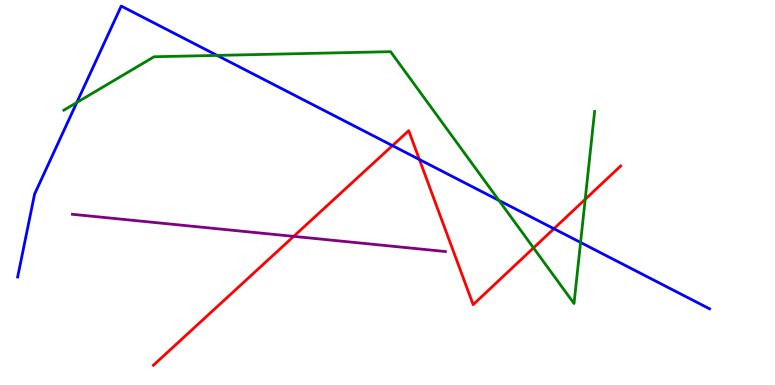[{'lines': ['blue', 'red'], 'intersections': [{'x': 5.06, 'y': 6.22}, {'x': 5.41, 'y': 5.86}, {'x': 7.15, 'y': 4.06}]}, {'lines': ['green', 'red'], 'intersections': [{'x': 6.88, 'y': 3.56}, {'x': 7.55, 'y': 4.82}]}, {'lines': ['purple', 'red'], 'intersections': [{'x': 3.79, 'y': 3.86}]}, {'lines': ['blue', 'green'], 'intersections': [{'x': 0.991, 'y': 7.34}, {'x': 2.8, 'y': 8.56}, {'x': 6.44, 'y': 4.79}, {'x': 7.49, 'y': 3.7}]}, {'lines': ['blue', 'purple'], 'intersections': []}, {'lines': ['green', 'purple'], 'intersections': []}]